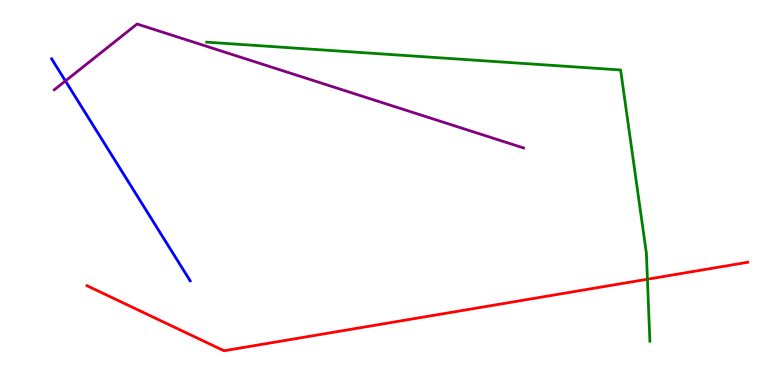[{'lines': ['blue', 'red'], 'intersections': []}, {'lines': ['green', 'red'], 'intersections': [{'x': 8.35, 'y': 2.75}]}, {'lines': ['purple', 'red'], 'intersections': []}, {'lines': ['blue', 'green'], 'intersections': []}, {'lines': ['blue', 'purple'], 'intersections': [{'x': 0.844, 'y': 7.9}]}, {'lines': ['green', 'purple'], 'intersections': []}]